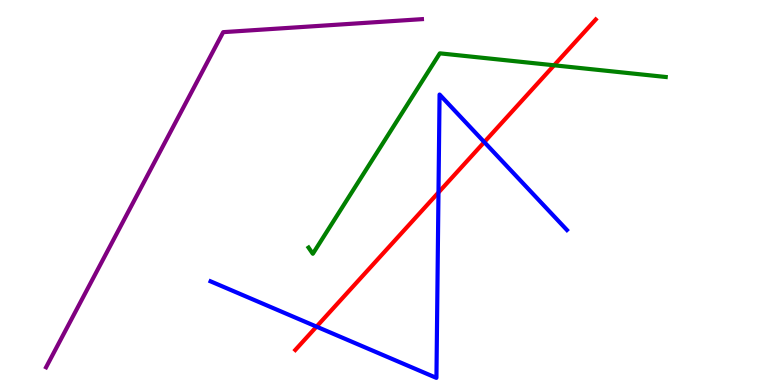[{'lines': ['blue', 'red'], 'intersections': [{'x': 4.08, 'y': 1.52}, {'x': 5.66, 'y': 5.0}, {'x': 6.25, 'y': 6.31}]}, {'lines': ['green', 'red'], 'intersections': [{'x': 7.15, 'y': 8.3}]}, {'lines': ['purple', 'red'], 'intersections': []}, {'lines': ['blue', 'green'], 'intersections': []}, {'lines': ['blue', 'purple'], 'intersections': []}, {'lines': ['green', 'purple'], 'intersections': []}]